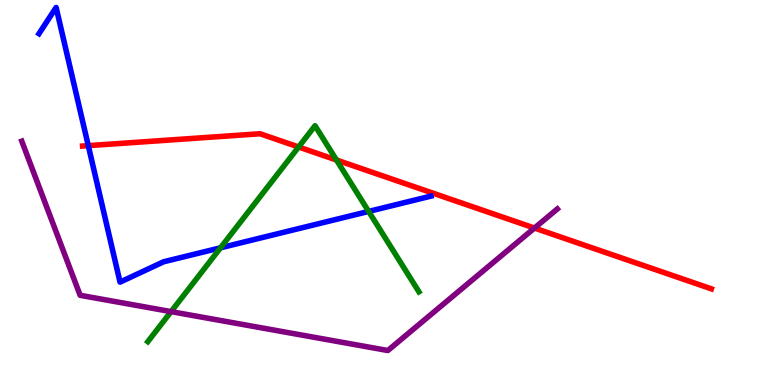[{'lines': ['blue', 'red'], 'intersections': [{'x': 1.14, 'y': 6.22}]}, {'lines': ['green', 'red'], 'intersections': [{'x': 3.85, 'y': 6.18}, {'x': 4.34, 'y': 5.84}]}, {'lines': ['purple', 'red'], 'intersections': [{'x': 6.9, 'y': 4.08}]}, {'lines': ['blue', 'green'], 'intersections': [{'x': 2.85, 'y': 3.56}, {'x': 4.76, 'y': 4.51}]}, {'lines': ['blue', 'purple'], 'intersections': []}, {'lines': ['green', 'purple'], 'intersections': [{'x': 2.21, 'y': 1.91}]}]